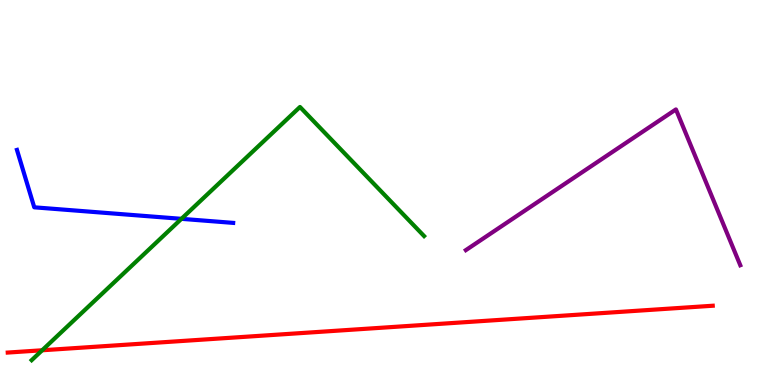[{'lines': ['blue', 'red'], 'intersections': []}, {'lines': ['green', 'red'], 'intersections': [{'x': 0.544, 'y': 0.902}]}, {'lines': ['purple', 'red'], 'intersections': []}, {'lines': ['blue', 'green'], 'intersections': [{'x': 2.34, 'y': 4.32}]}, {'lines': ['blue', 'purple'], 'intersections': []}, {'lines': ['green', 'purple'], 'intersections': []}]